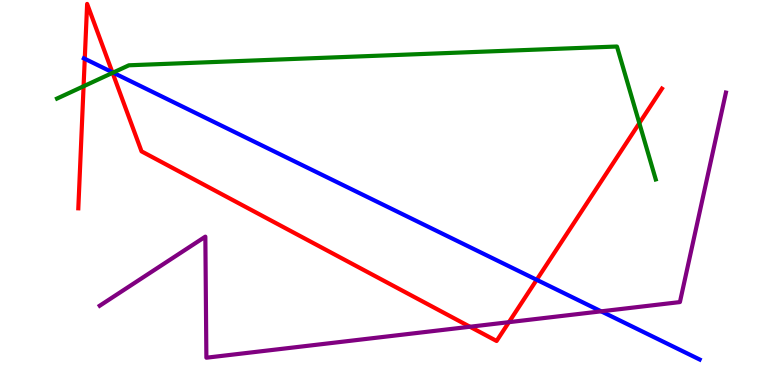[{'lines': ['blue', 'red'], 'intersections': [{'x': 1.09, 'y': 8.47}, {'x': 1.45, 'y': 8.12}, {'x': 6.92, 'y': 2.73}]}, {'lines': ['green', 'red'], 'intersections': [{'x': 1.08, 'y': 7.76}, {'x': 1.45, 'y': 8.11}, {'x': 8.25, 'y': 6.8}]}, {'lines': ['purple', 'red'], 'intersections': [{'x': 6.06, 'y': 1.51}, {'x': 6.57, 'y': 1.63}]}, {'lines': ['blue', 'green'], 'intersections': [{'x': 1.46, 'y': 8.11}]}, {'lines': ['blue', 'purple'], 'intersections': [{'x': 7.76, 'y': 1.91}]}, {'lines': ['green', 'purple'], 'intersections': []}]